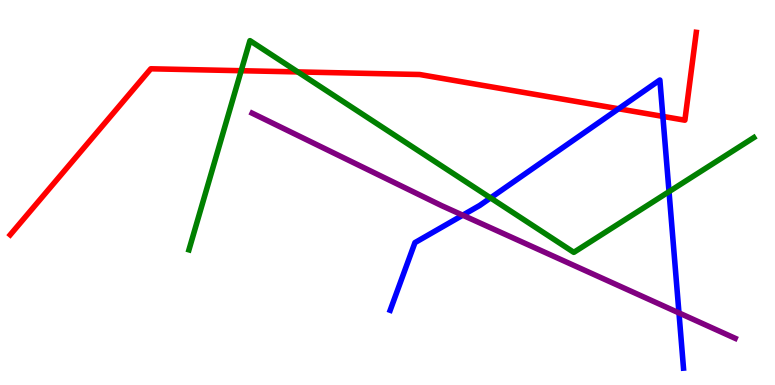[{'lines': ['blue', 'red'], 'intersections': [{'x': 7.98, 'y': 7.17}, {'x': 8.55, 'y': 6.98}]}, {'lines': ['green', 'red'], 'intersections': [{'x': 3.11, 'y': 8.16}, {'x': 3.84, 'y': 8.13}]}, {'lines': ['purple', 'red'], 'intersections': []}, {'lines': ['blue', 'green'], 'intersections': [{'x': 6.33, 'y': 4.86}, {'x': 8.63, 'y': 5.02}]}, {'lines': ['blue', 'purple'], 'intersections': [{'x': 5.97, 'y': 4.41}, {'x': 8.76, 'y': 1.87}]}, {'lines': ['green', 'purple'], 'intersections': []}]